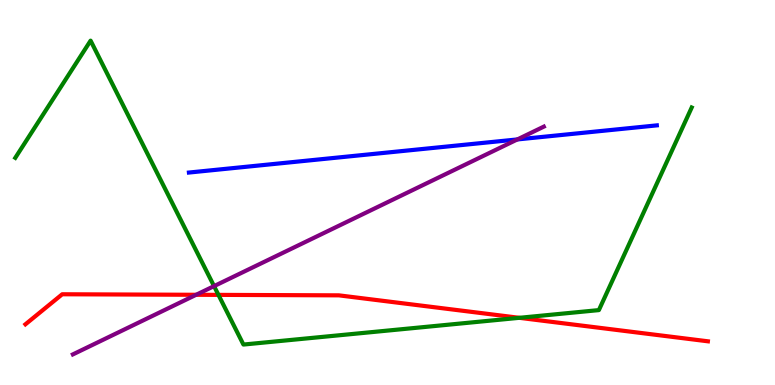[{'lines': ['blue', 'red'], 'intersections': []}, {'lines': ['green', 'red'], 'intersections': [{'x': 2.82, 'y': 2.34}, {'x': 6.7, 'y': 1.75}]}, {'lines': ['purple', 'red'], 'intersections': [{'x': 2.53, 'y': 2.34}]}, {'lines': ['blue', 'green'], 'intersections': []}, {'lines': ['blue', 'purple'], 'intersections': [{'x': 6.68, 'y': 6.38}]}, {'lines': ['green', 'purple'], 'intersections': [{'x': 2.76, 'y': 2.57}]}]